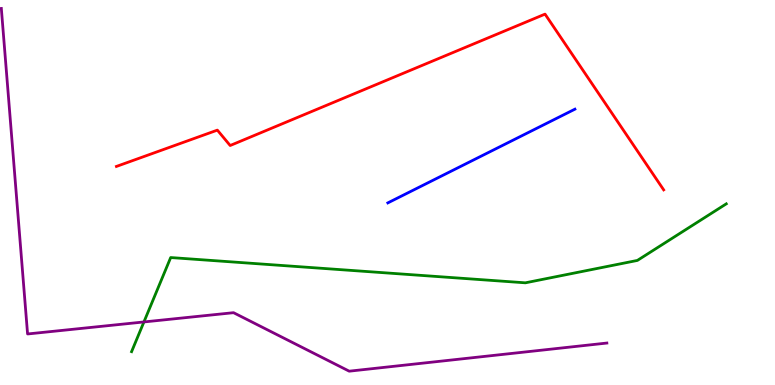[{'lines': ['blue', 'red'], 'intersections': []}, {'lines': ['green', 'red'], 'intersections': []}, {'lines': ['purple', 'red'], 'intersections': []}, {'lines': ['blue', 'green'], 'intersections': []}, {'lines': ['blue', 'purple'], 'intersections': []}, {'lines': ['green', 'purple'], 'intersections': [{'x': 1.86, 'y': 1.64}]}]